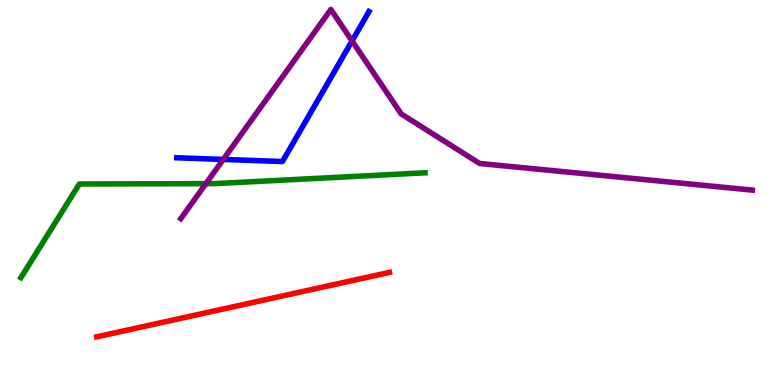[{'lines': ['blue', 'red'], 'intersections': []}, {'lines': ['green', 'red'], 'intersections': []}, {'lines': ['purple', 'red'], 'intersections': []}, {'lines': ['blue', 'green'], 'intersections': []}, {'lines': ['blue', 'purple'], 'intersections': [{'x': 2.88, 'y': 5.86}, {'x': 4.54, 'y': 8.94}]}, {'lines': ['green', 'purple'], 'intersections': [{'x': 2.66, 'y': 5.23}]}]